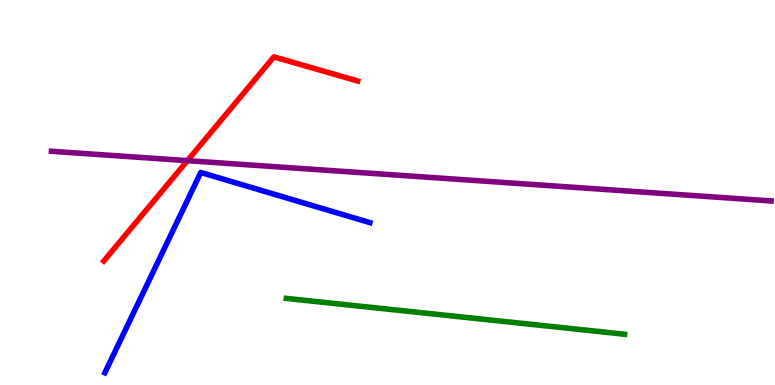[{'lines': ['blue', 'red'], 'intersections': []}, {'lines': ['green', 'red'], 'intersections': []}, {'lines': ['purple', 'red'], 'intersections': [{'x': 2.42, 'y': 5.83}]}, {'lines': ['blue', 'green'], 'intersections': []}, {'lines': ['blue', 'purple'], 'intersections': []}, {'lines': ['green', 'purple'], 'intersections': []}]